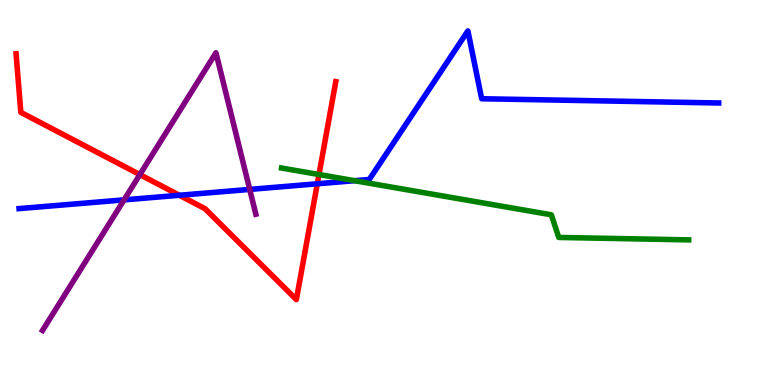[{'lines': ['blue', 'red'], 'intersections': [{'x': 2.31, 'y': 4.93}, {'x': 4.09, 'y': 5.23}]}, {'lines': ['green', 'red'], 'intersections': [{'x': 4.12, 'y': 5.47}]}, {'lines': ['purple', 'red'], 'intersections': [{'x': 1.8, 'y': 5.46}]}, {'lines': ['blue', 'green'], 'intersections': [{'x': 4.57, 'y': 5.31}]}, {'lines': ['blue', 'purple'], 'intersections': [{'x': 1.6, 'y': 4.81}, {'x': 3.22, 'y': 5.08}]}, {'lines': ['green', 'purple'], 'intersections': []}]